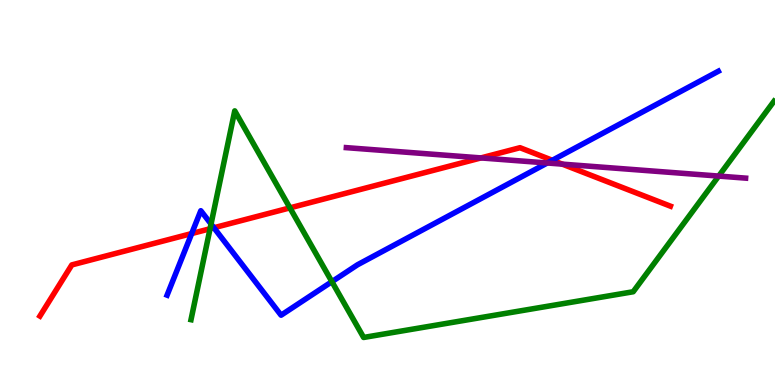[{'lines': ['blue', 'red'], 'intersections': [{'x': 2.47, 'y': 3.93}, {'x': 2.76, 'y': 4.08}, {'x': 7.13, 'y': 5.84}]}, {'lines': ['green', 'red'], 'intersections': [{'x': 2.71, 'y': 4.06}, {'x': 3.74, 'y': 4.6}]}, {'lines': ['purple', 'red'], 'intersections': [{'x': 6.21, 'y': 5.9}, {'x': 7.26, 'y': 5.74}]}, {'lines': ['blue', 'green'], 'intersections': [{'x': 2.72, 'y': 4.18}, {'x': 4.28, 'y': 2.68}]}, {'lines': ['blue', 'purple'], 'intersections': [{'x': 7.06, 'y': 5.77}]}, {'lines': ['green', 'purple'], 'intersections': [{'x': 9.27, 'y': 5.43}]}]